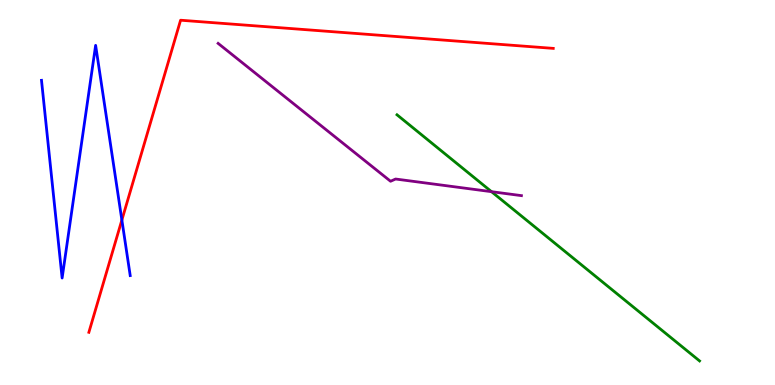[{'lines': ['blue', 'red'], 'intersections': [{'x': 1.57, 'y': 4.28}]}, {'lines': ['green', 'red'], 'intersections': []}, {'lines': ['purple', 'red'], 'intersections': []}, {'lines': ['blue', 'green'], 'intersections': []}, {'lines': ['blue', 'purple'], 'intersections': []}, {'lines': ['green', 'purple'], 'intersections': [{'x': 6.34, 'y': 5.02}]}]